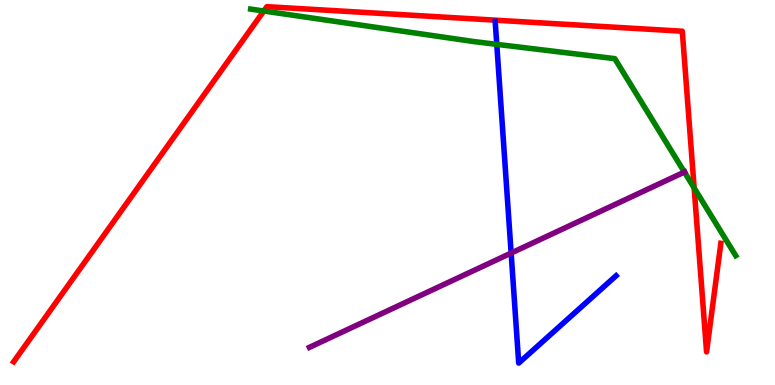[{'lines': ['blue', 'red'], 'intersections': []}, {'lines': ['green', 'red'], 'intersections': [{'x': 3.4, 'y': 9.71}, {'x': 8.96, 'y': 5.12}]}, {'lines': ['purple', 'red'], 'intersections': []}, {'lines': ['blue', 'green'], 'intersections': [{'x': 6.41, 'y': 8.85}]}, {'lines': ['blue', 'purple'], 'intersections': [{'x': 6.6, 'y': 3.43}]}, {'lines': ['green', 'purple'], 'intersections': [{'x': 8.83, 'y': 5.53}]}]